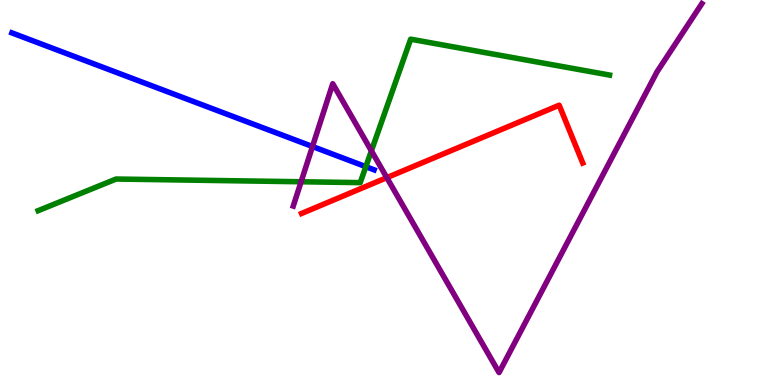[{'lines': ['blue', 'red'], 'intersections': []}, {'lines': ['green', 'red'], 'intersections': []}, {'lines': ['purple', 'red'], 'intersections': [{'x': 4.99, 'y': 5.39}]}, {'lines': ['blue', 'green'], 'intersections': [{'x': 4.72, 'y': 5.67}]}, {'lines': ['blue', 'purple'], 'intersections': [{'x': 4.03, 'y': 6.19}]}, {'lines': ['green', 'purple'], 'intersections': [{'x': 3.89, 'y': 5.28}, {'x': 4.79, 'y': 6.08}]}]